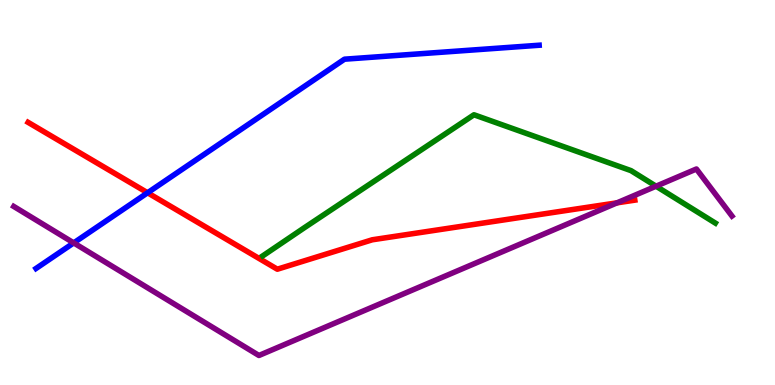[{'lines': ['blue', 'red'], 'intersections': [{'x': 1.9, 'y': 4.99}]}, {'lines': ['green', 'red'], 'intersections': []}, {'lines': ['purple', 'red'], 'intersections': [{'x': 7.96, 'y': 4.73}]}, {'lines': ['blue', 'green'], 'intersections': []}, {'lines': ['blue', 'purple'], 'intersections': [{'x': 0.951, 'y': 3.69}]}, {'lines': ['green', 'purple'], 'intersections': [{'x': 8.47, 'y': 5.16}]}]